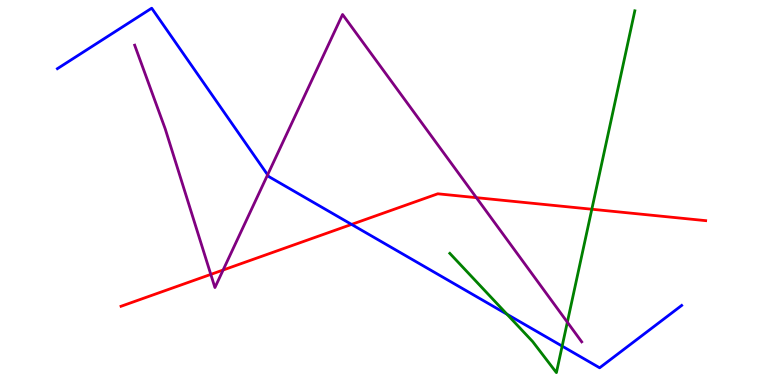[{'lines': ['blue', 'red'], 'intersections': [{'x': 4.54, 'y': 4.17}]}, {'lines': ['green', 'red'], 'intersections': [{'x': 7.64, 'y': 4.57}]}, {'lines': ['purple', 'red'], 'intersections': [{'x': 2.72, 'y': 2.87}, {'x': 2.88, 'y': 2.99}, {'x': 6.15, 'y': 4.87}]}, {'lines': ['blue', 'green'], 'intersections': [{'x': 6.54, 'y': 1.84}, {'x': 7.25, 'y': 1.01}]}, {'lines': ['blue', 'purple'], 'intersections': [{'x': 3.45, 'y': 5.46}]}, {'lines': ['green', 'purple'], 'intersections': [{'x': 7.32, 'y': 1.63}]}]